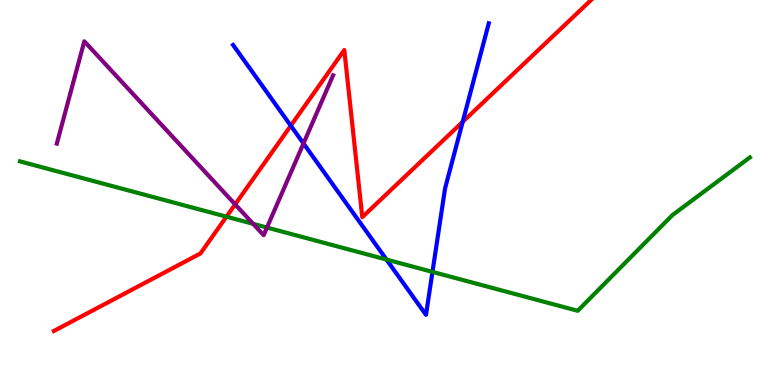[{'lines': ['blue', 'red'], 'intersections': [{'x': 3.75, 'y': 6.74}, {'x': 5.97, 'y': 6.83}]}, {'lines': ['green', 'red'], 'intersections': [{'x': 2.92, 'y': 4.37}]}, {'lines': ['purple', 'red'], 'intersections': [{'x': 3.03, 'y': 4.69}]}, {'lines': ['blue', 'green'], 'intersections': [{'x': 4.99, 'y': 3.26}, {'x': 5.58, 'y': 2.94}]}, {'lines': ['blue', 'purple'], 'intersections': [{'x': 3.92, 'y': 6.27}]}, {'lines': ['green', 'purple'], 'intersections': [{'x': 3.27, 'y': 4.19}, {'x': 3.44, 'y': 4.09}]}]